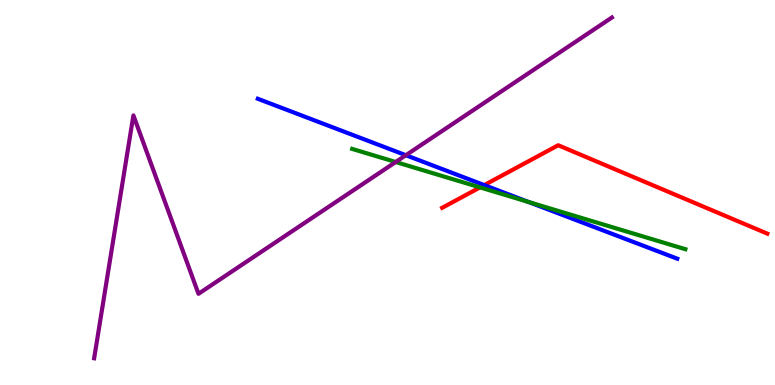[{'lines': ['blue', 'red'], 'intersections': [{'x': 6.25, 'y': 5.19}]}, {'lines': ['green', 'red'], 'intersections': [{'x': 6.19, 'y': 5.13}]}, {'lines': ['purple', 'red'], 'intersections': []}, {'lines': ['blue', 'green'], 'intersections': [{'x': 6.82, 'y': 4.75}]}, {'lines': ['blue', 'purple'], 'intersections': [{'x': 5.24, 'y': 5.97}]}, {'lines': ['green', 'purple'], 'intersections': [{'x': 5.11, 'y': 5.79}]}]